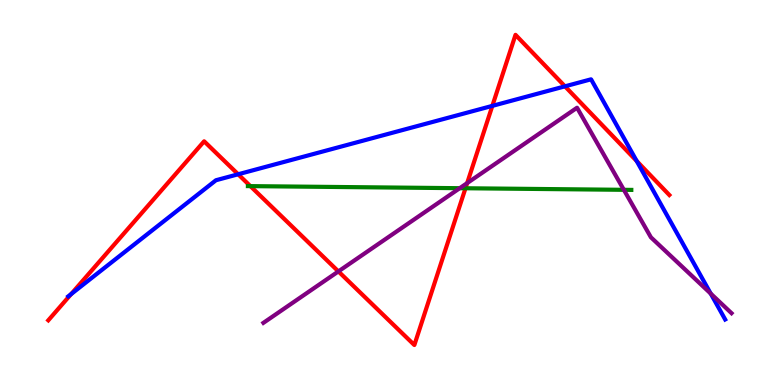[{'lines': ['blue', 'red'], 'intersections': [{'x': 0.918, 'y': 2.36}, {'x': 3.07, 'y': 5.47}, {'x': 6.35, 'y': 7.25}, {'x': 7.29, 'y': 7.76}, {'x': 8.22, 'y': 5.82}]}, {'lines': ['green', 'red'], 'intersections': [{'x': 3.23, 'y': 5.17}, {'x': 6.01, 'y': 5.11}]}, {'lines': ['purple', 'red'], 'intersections': [{'x': 4.37, 'y': 2.95}, {'x': 6.03, 'y': 5.24}]}, {'lines': ['blue', 'green'], 'intersections': []}, {'lines': ['blue', 'purple'], 'intersections': [{'x': 9.17, 'y': 2.37}]}, {'lines': ['green', 'purple'], 'intersections': [{'x': 5.93, 'y': 5.11}, {'x': 8.05, 'y': 5.07}]}]